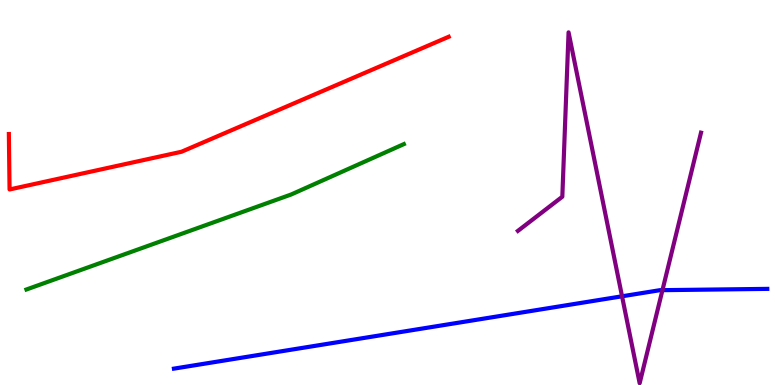[{'lines': ['blue', 'red'], 'intersections': []}, {'lines': ['green', 'red'], 'intersections': []}, {'lines': ['purple', 'red'], 'intersections': []}, {'lines': ['blue', 'green'], 'intersections': []}, {'lines': ['blue', 'purple'], 'intersections': [{'x': 8.03, 'y': 2.3}, {'x': 8.55, 'y': 2.46}]}, {'lines': ['green', 'purple'], 'intersections': []}]